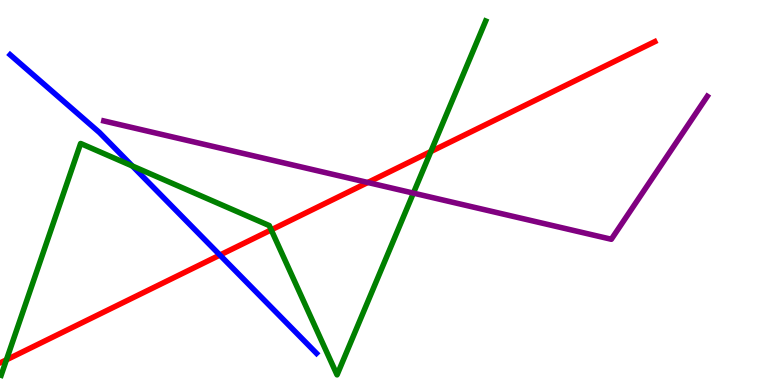[{'lines': ['blue', 'red'], 'intersections': [{'x': 2.84, 'y': 3.38}]}, {'lines': ['green', 'red'], 'intersections': [{'x': 0.0829, 'y': 0.654}, {'x': 3.5, 'y': 4.03}, {'x': 5.56, 'y': 6.06}]}, {'lines': ['purple', 'red'], 'intersections': [{'x': 4.75, 'y': 5.26}]}, {'lines': ['blue', 'green'], 'intersections': [{'x': 1.71, 'y': 5.69}]}, {'lines': ['blue', 'purple'], 'intersections': []}, {'lines': ['green', 'purple'], 'intersections': [{'x': 5.33, 'y': 4.98}]}]